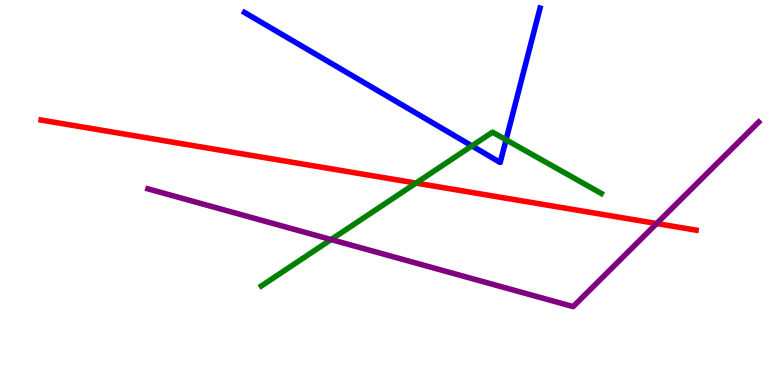[{'lines': ['blue', 'red'], 'intersections': []}, {'lines': ['green', 'red'], 'intersections': [{'x': 5.37, 'y': 5.24}]}, {'lines': ['purple', 'red'], 'intersections': [{'x': 8.47, 'y': 4.19}]}, {'lines': ['blue', 'green'], 'intersections': [{'x': 6.09, 'y': 6.21}, {'x': 6.53, 'y': 6.37}]}, {'lines': ['blue', 'purple'], 'intersections': []}, {'lines': ['green', 'purple'], 'intersections': [{'x': 4.27, 'y': 3.78}]}]